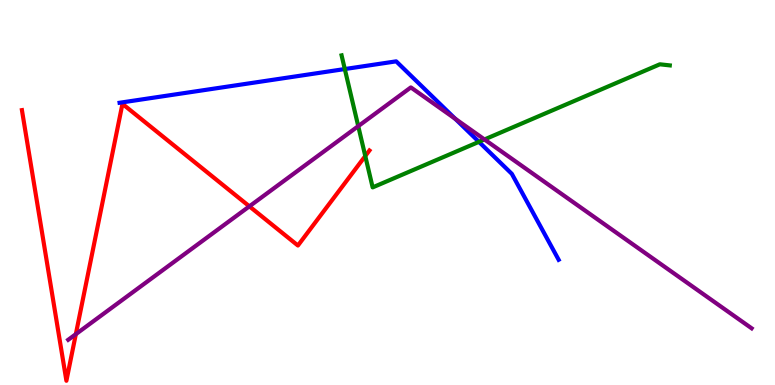[{'lines': ['blue', 'red'], 'intersections': []}, {'lines': ['green', 'red'], 'intersections': [{'x': 4.71, 'y': 5.95}]}, {'lines': ['purple', 'red'], 'intersections': [{'x': 0.979, 'y': 1.32}, {'x': 3.22, 'y': 4.64}]}, {'lines': ['blue', 'green'], 'intersections': [{'x': 4.45, 'y': 8.21}, {'x': 6.18, 'y': 6.32}]}, {'lines': ['blue', 'purple'], 'intersections': [{'x': 5.87, 'y': 6.92}]}, {'lines': ['green', 'purple'], 'intersections': [{'x': 4.62, 'y': 6.72}, {'x': 6.25, 'y': 6.38}]}]